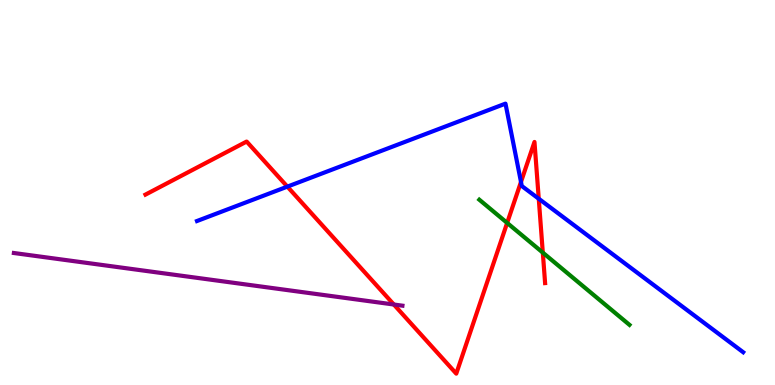[{'lines': ['blue', 'red'], 'intersections': [{'x': 3.71, 'y': 5.15}, {'x': 6.72, 'y': 5.27}, {'x': 6.95, 'y': 4.84}]}, {'lines': ['green', 'red'], 'intersections': [{'x': 6.54, 'y': 4.21}, {'x': 7.0, 'y': 3.44}]}, {'lines': ['purple', 'red'], 'intersections': [{'x': 5.08, 'y': 2.09}]}, {'lines': ['blue', 'green'], 'intersections': []}, {'lines': ['blue', 'purple'], 'intersections': []}, {'lines': ['green', 'purple'], 'intersections': []}]